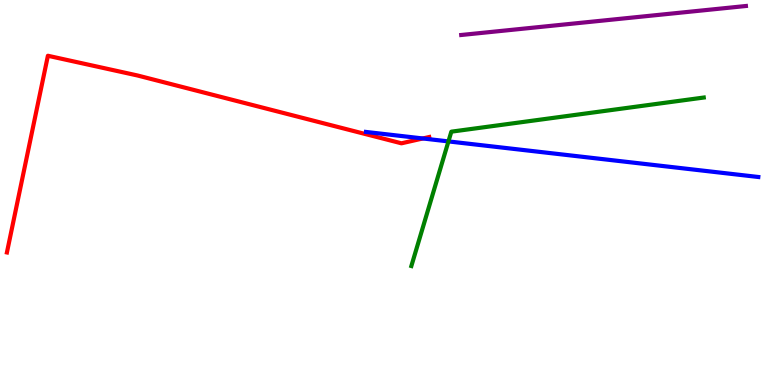[{'lines': ['blue', 'red'], 'intersections': [{'x': 5.46, 'y': 6.4}]}, {'lines': ['green', 'red'], 'intersections': []}, {'lines': ['purple', 'red'], 'intersections': []}, {'lines': ['blue', 'green'], 'intersections': [{'x': 5.79, 'y': 6.33}]}, {'lines': ['blue', 'purple'], 'intersections': []}, {'lines': ['green', 'purple'], 'intersections': []}]